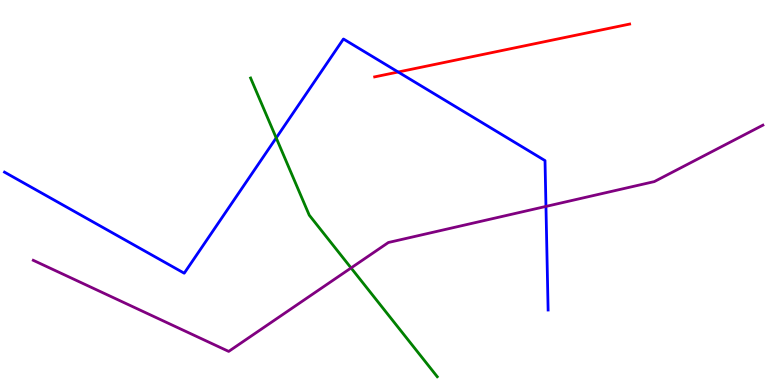[{'lines': ['blue', 'red'], 'intersections': [{'x': 5.14, 'y': 8.13}]}, {'lines': ['green', 'red'], 'intersections': []}, {'lines': ['purple', 'red'], 'intersections': []}, {'lines': ['blue', 'green'], 'intersections': [{'x': 3.56, 'y': 6.42}]}, {'lines': ['blue', 'purple'], 'intersections': [{'x': 7.04, 'y': 4.64}]}, {'lines': ['green', 'purple'], 'intersections': [{'x': 4.53, 'y': 3.04}]}]